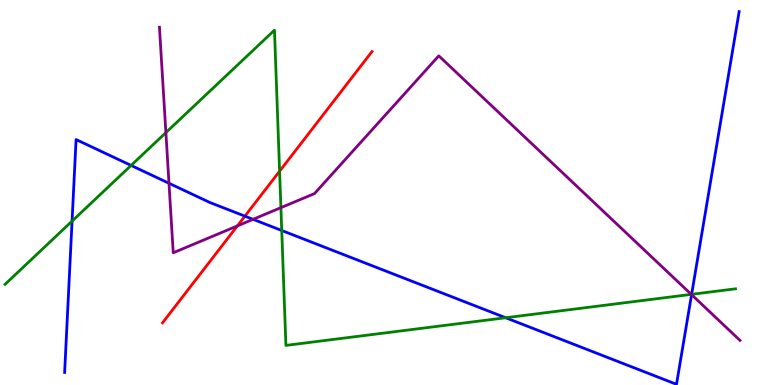[{'lines': ['blue', 'red'], 'intersections': [{'x': 3.16, 'y': 4.39}]}, {'lines': ['green', 'red'], 'intersections': [{'x': 3.61, 'y': 5.55}]}, {'lines': ['purple', 'red'], 'intersections': [{'x': 3.06, 'y': 4.13}]}, {'lines': ['blue', 'green'], 'intersections': [{'x': 0.93, 'y': 4.26}, {'x': 1.69, 'y': 5.7}, {'x': 3.64, 'y': 4.01}, {'x': 6.52, 'y': 1.75}, {'x': 8.92, 'y': 2.36}]}, {'lines': ['blue', 'purple'], 'intersections': [{'x': 2.18, 'y': 5.24}, {'x': 3.27, 'y': 4.3}, {'x': 8.92, 'y': 2.35}]}, {'lines': ['green', 'purple'], 'intersections': [{'x': 2.14, 'y': 6.56}, {'x': 3.62, 'y': 4.61}, {'x': 8.92, 'y': 2.35}]}]